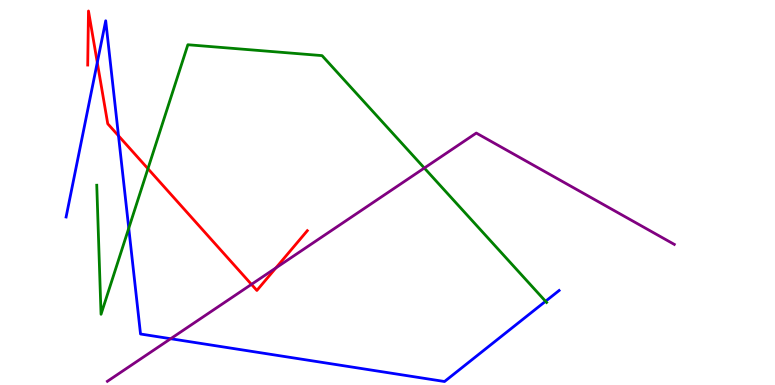[{'lines': ['blue', 'red'], 'intersections': [{'x': 1.26, 'y': 8.38}, {'x': 1.53, 'y': 6.47}]}, {'lines': ['green', 'red'], 'intersections': [{'x': 1.91, 'y': 5.62}]}, {'lines': ['purple', 'red'], 'intersections': [{'x': 3.24, 'y': 2.61}, {'x': 3.56, 'y': 3.04}]}, {'lines': ['blue', 'green'], 'intersections': [{'x': 1.66, 'y': 4.07}, {'x': 7.04, 'y': 2.17}]}, {'lines': ['blue', 'purple'], 'intersections': [{'x': 2.2, 'y': 1.2}]}, {'lines': ['green', 'purple'], 'intersections': [{'x': 5.48, 'y': 5.64}]}]